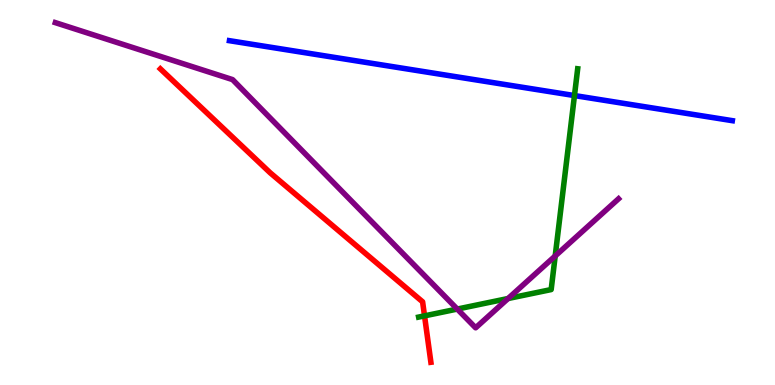[{'lines': ['blue', 'red'], 'intersections': []}, {'lines': ['green', 'red'], 'intersections': [{'x': 5.48, 'y': 1.8}]}, {'lines': ['purple', 'red'], 'intersections': []}, {'lines': ['blue', 'green'], 'intersections': [{'x': 7.41, 'y': 7.52}]}, {'lines': ['blue', 'purple'], 'intersections': []}, {'lines': ['green', 'purple'], 'intersections': [{'x': 5.9, 'y': 1.97}, {'x': 6.56, 'y': 2.25}, {'x': 7.16, 'y': 3.35}]}]